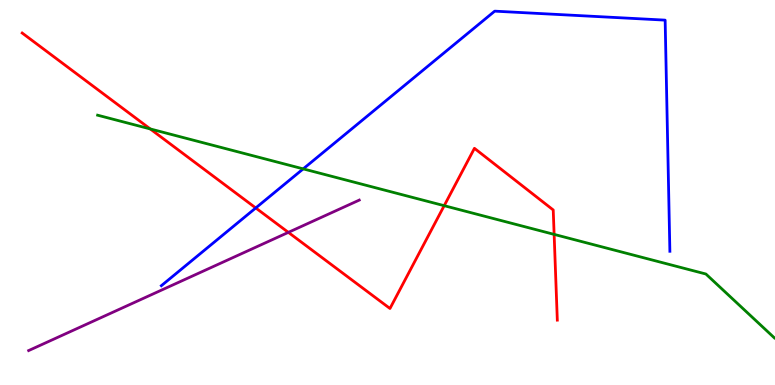[{'lines': ['blue', 'red'], 'intersections': [{'x': 3.3, 'y': 4.6}]}, {'lines': ['green', 'red'], 'intersections': [{'x': 1.94, 'y': 6.65}, {'x': 5.73, 'y': 4.66}, {'x': 7.15, 'y': 3.91}]}, {'lines': ['purple', 'red'], 'intersections': [{'x': 3.72, 'y': 3.96}]}, {'lines': ['blue', 'green'], 'intersections': [{'x': 3.91, 'y': 5.61}]}, {'lines': ['blue', 'purple'], 'intersections': []}, {'lines': ['green', 'purple'], 'intersections': []}]